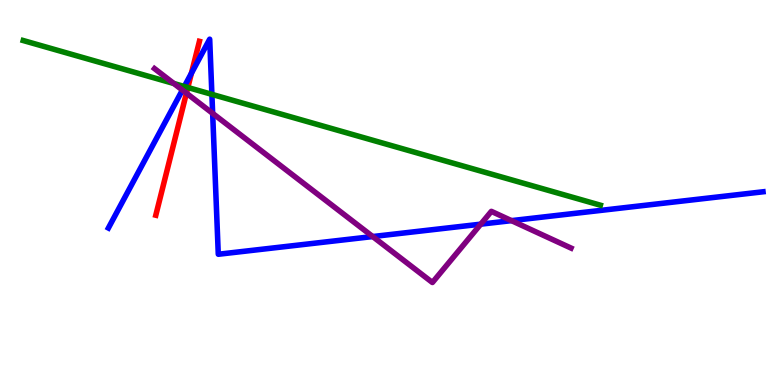[{'lines': ['blue', 'red'], 'intersections': [{'x': 2.47, 'y': 8.1}]}, {'lines': ['green', 'red'], 'intersections': [{'x': 2.42, 'y': 7.73}]}, {'lines': ['purple', 'red'], 'intersections': [{'x': 2.41, 'y': 7.58}]}, {'lines': ['blue', 'green'], 'intersections': [{'x': 2.38, 'y': 7.75}, {'x': 2.73, 'y': 7.55}]}, {'lines': ['blue', 'purple'], 'intersections': [{'x': 2.35, 'y': 7.66}, {'x': 2.74, 'y': 7.06}, {'x': 4.81, 'y': 3.86}, {'x': 6.2, 'y': 4.18}, {'x': 6.6, 'y': 4.27}]}, {'lines': ['green', 'purple'], 'intersections': [{'x': 2.24, 'y': 7.83}]}]